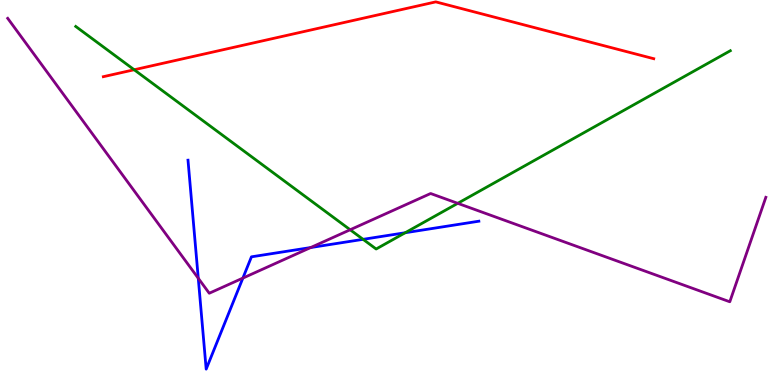[{'lines': ['blue', 'red'], 'intersections': []}, {'lines': ['green', 'red'], 'intersections': [{'x': 1.73, 'y': 8.19}]}, {'lines': ['purple', 'red'], 'intersections': []}, {'lines': ['blue', 'green'], 'intersections': [{'x': 4.69, 'y': 3.78}, {'x': 5.23, 'y': 3.95}]}, {'lines': ['blue', 'purple'], 'intersections': [{'x': 2.56, 'y': 2.77}, {'x': 3.13, 'y': 2.78}, {'x': 4.01, 'y': 3.57}]}, {'lines': ['green', 'purple'], 'intersections': [{'x': 4.52, 'y': 4.03}, {'x': 5.91, 'y': 4.72}]}]